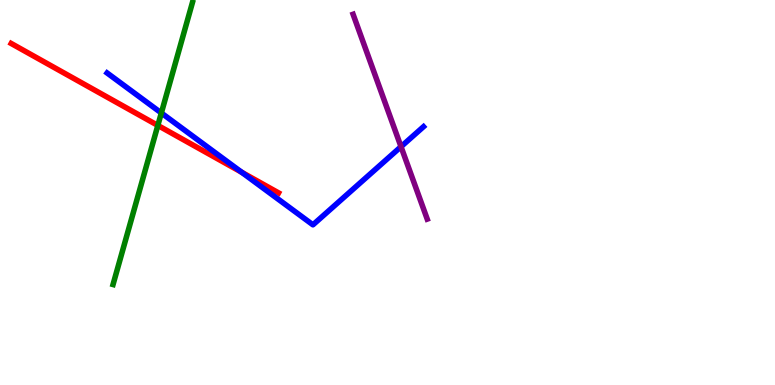[{'lines': ['blue', 'red'], 'intersections': [{'x': 3.12, 'y': 5.52}]}, {'lines': ['green', 'red'], 'intersections': [{'x': 2.04, 'y': 6.74}]}, {'lines': ['purple', 'red'], 'intersections': []}, {'lines': ['blue', 'green'], 'intersections': [{'x': 2.08, 'y': 7.07}]}, {'lines': ['blue', 'purple'], 'intersections': [{'x': 5.17, 'y': 6.19}]}, {'lines': ['green', 'purple'], 'intersections': []}]